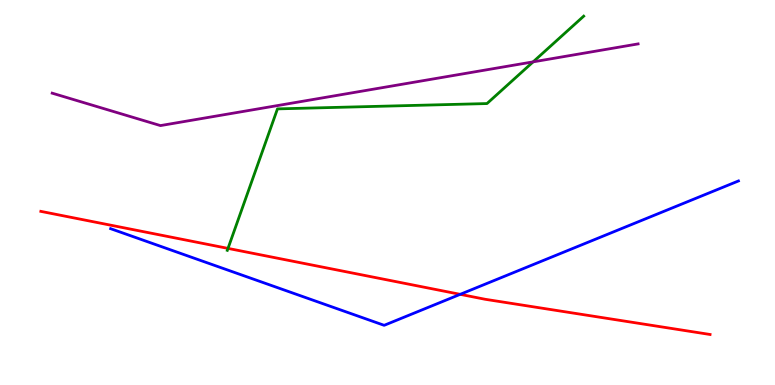[{'lines': ['blue', 'red'], 'intersections': [{'x': 5.94, 'y': 2.35}]}, {'lines': ['green', 'red'], 'intersections': [{'x': 2.94, 'y': 3.55}]}, {'lines': ['purple', 'red'], 'intersections': []}, {'lines': ['blue', 'green'], 'intersections': []}, {'lines': ['blue', 'purple'], 'intersections': []}, {'lines': ['green', 'purple'], 'intersections': [{'x': 6.88, 'y': 8.39}]}]